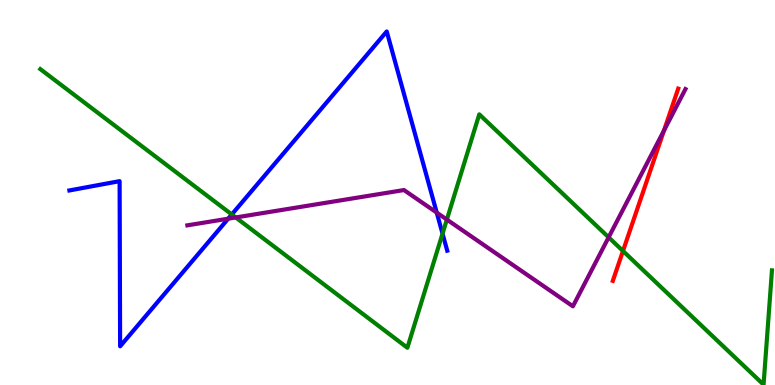[{'lines': ['blue', 'red'], 'intersections': []}, {'lines': ['green', 'red'], 'intersections': [{'x': 8.04, 'y': 3.48}]}, {'lines': ['purple', 'red'], 'intersections': [{'x': 8.57, 'y': 6.61}]}, {'lines': ['blue', 'green'], 'intersections': [{'x': 2.99, 'y': 4.43}, {'x': 5.71, 'y': 3.93}]}, {'lines': ['blue', 'purple'], 'intersections': [{'x': 2.94, 'y': 4.32}, {'x': 5.64, 'y': 4.48}]}, {'lines': ['green', 'purple'], 'intersections': [{'x': 3.04, 'y': 4.35}, {'x': 5.77, 'y': 4.3}, {'x': 7.85, 'y': 3.84}]}]